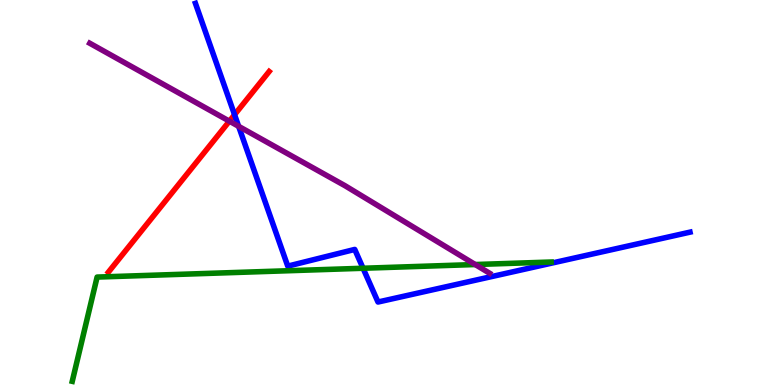[{'lines': ['blue', 'red'], 'intersections': [{'x': 3.03, 'y': 7.02}]}, {'lines': ['green', 'red'], 'intersections': []}, {'lines': ['purple', 'red'], 'intersections': [{'x': 2.96, 'y': 6.85}]}, {'lines': ['blue', 'green'], 'intersections': [{'x': 4.68, 'y': 3.03}]}, {'lines': ['blue', 'purple'], 'intersections': [{'x': 3.08, 'y': 6.72}]}, {'lines': ['green', 'purple'], 'intersections': [{'x': 6.13, 'y': 3.13}]}]